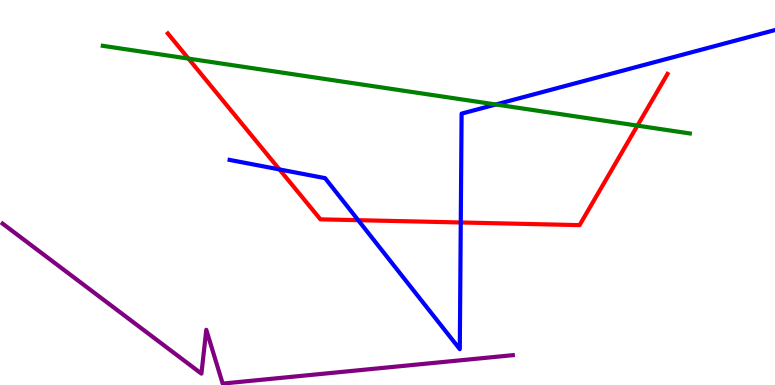[{'lines': ['blue', 'red'], 'intersections': [{'x': 3.61, 'y': 5.6}, {'x': 4.62, 'y': 4.28}, {'x': 5.95, 'y': 4.22}]}, {'lines': ['green', 'red'], 'intersections': [{'x': 2.43, 'y': 8.48}, {'x': 8.23, 'y': 6.74}]}, {'lines': ['purple', 'red'], 'intersections': []}, {'lines': ['blue', 'green'], 'intersections': [{'x': 6.4, 'y': 7.29}]}, {'lines': ['blue', 'purple'], 'intersections': []}, {'lines': ['green', 'purple'], 'intersections': []}]